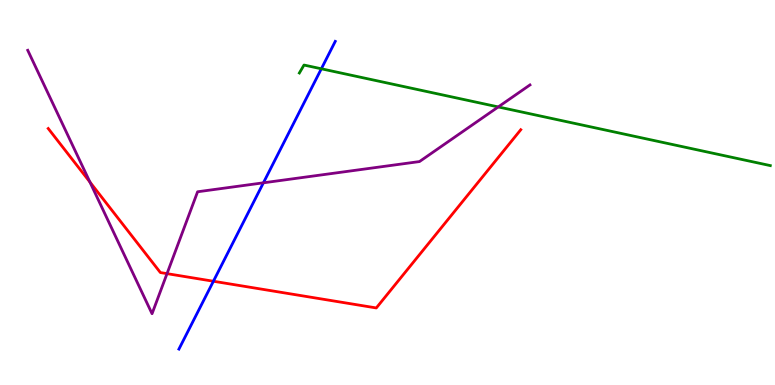[{'lines': ['blue', 'red'], 'intersections': [{'x': 2.75, 'y': 2.69}]}, {'lines': ['green', 'red'], 'intersections': []}, {'lines': ['purple', 'red'], 'intersections': [{'x': 1.16, 'y': 5.27}, {'x': 2.16, 'y': 2.89}]}, {'lines': ['blue', 'green'], 'intersections': [{'x': 4.15, 'y': 8.21}]}, {'lines': ['blue', 'purple'], 'intersections': [{'x': 3.4, 'y': 5.25}]}, {'lines': ['green', 'purple'], 'intersections': [{'x': 6.43, 'y': 7.22}]}]